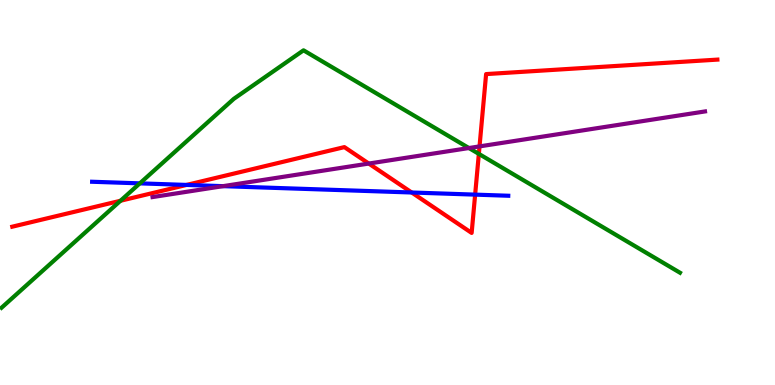[{'lines': ['blue', 'red'], 'intersections': [{'x': 2.41, 'y': 5.2}, {'x': 5.31, 'y': 5.0}, {'x': 6.13, 'y': 4.94}]}, {'lines': ['green', 'red'], 'intersections': [{'x': 1.55, 'y': 4.79}, {'x': 6.18, 'y': 6.0}]}, {'lines': ['purple', 'red'], 'intersections': [{'x': 4.76, 'y': 5.75}, {'x': 6.19, 'y': 6.2}]}, {'lines': ['blue', 'green'], 'intersections': [{'x': 1.8, 'y': 5.24}]}, {'lines': ['blue', 'purple'], 'intersections': [{'x': 2.88, 'y': 5.16}]}, {'lines': ['green', 'purple'], 'intersections': [{'x': 6.05, 'y': 6.16}]}]